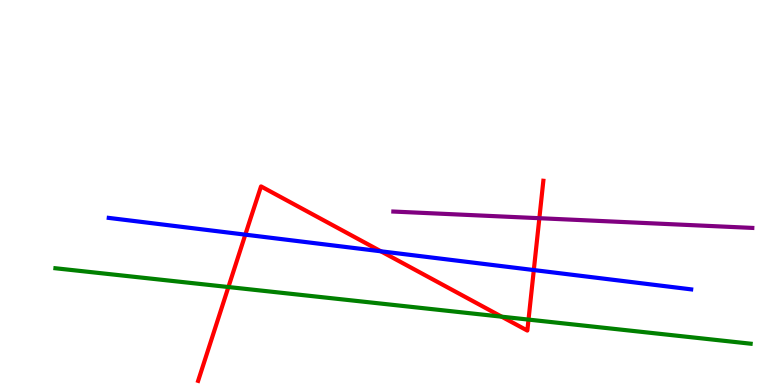[{'lines': ['blue', 'red'], 'intersections': [{'x': 3.17, 'y': 3.91}, {'x': 4.91, 'y': 3.47}, {'x': 6.89, 'y': 2.99}]}, {'lines': ['green', 'red'], 'intersections': [{'x': 2.95, 'y': 2.54}, {'x': 6.47, 'y': 1.77}, {'x': 6.82, 'y': 1.7}]}, {'lines': ['purple', 'red'], 'intersections': [{'x': 6.96, 'y': 4.33}]}, {'lines': ['blue', 'green'], 'intersections': []}, {'lines': ['blue', 'purple'], 'intersections': []}, {'lines': ['green', 'purple'], 'intersections': []}]